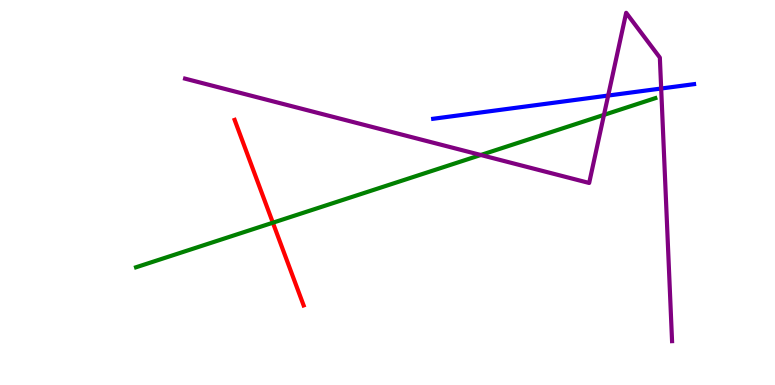[{'lines': ['blue', 'red'], 'intersections': []}, {'lines': ['green', 'red'], 'intersections': [{'x': 3.52, 'y': 4.22}]}, {'lines': ['purple', 'red'], 'intersections': []}, {'lines': ['blue', 'green'], 'intersections': []}, {'lines': ['blue', 'purple'], 'intersections': [{'x': 7.85, 'y': 7.52}, {'x': 8.53, 'y': 7.7}]}, {'lines': ['green', 'purple'], 'intersections': [{'x': 6.2, 'y': 5.97}, {'x': 7.79, 'y': 7.02}]}]